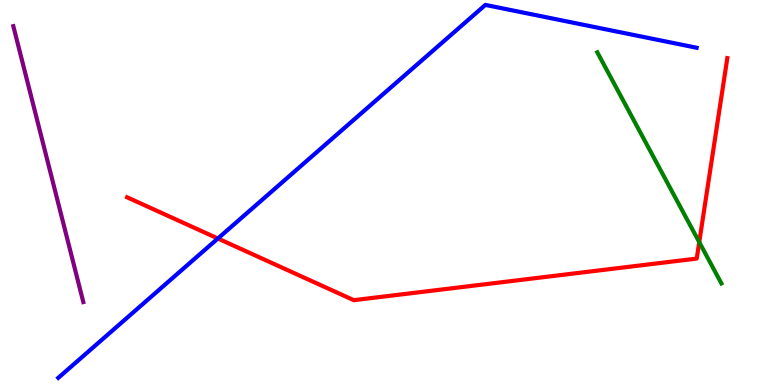[{'lines': ['blue', 'red'], 'intersections': [{'x': 2.81, 'y': 3.81}]}, {'lines': ['green', 'red'], 'intersections': [{'x': 9.02, 'y': 3.71}]}, {'lines': ['purple', 'red'], 'intersections': []}, {'lines': ['blue', 'green'], 'intersections': []}, {'lines': ['blue', 'purple'], 'intersections': []}, {'lines': ['green', 'purple'], 'intersections': []}]